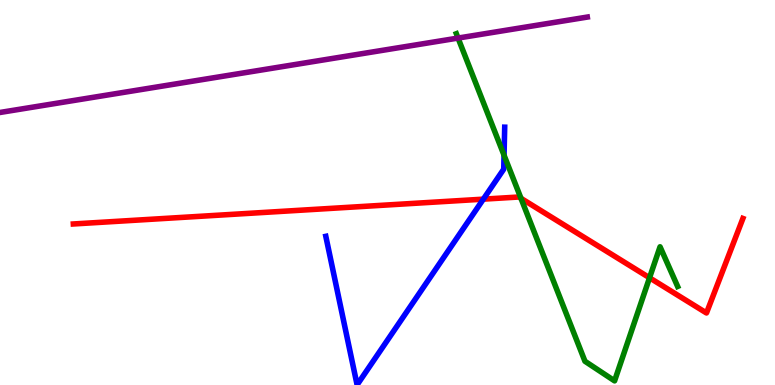[{'lines': ['blue', 'red'], 'intersections': [{'x': 6.24, 'y': 4.83}]}, {'lines': ['green', 'red'], 'intersections': [{'x': 6.72, 'y': 4.85}, {'x': 8.38, 'y': 2.78}]}, {'lines': ['purple', 'red'], 'intersections': []}, {'lines': ['blue', 'green'], 'intersections': [{'x': 6.5, 'y': 5.97}]}, {'lines': ['blue', 'purple'], 'intersections': []}, {'lines': ['green', 'purple'], 'intersections': [{'x': 5.91, 'y': 9.01}]}]